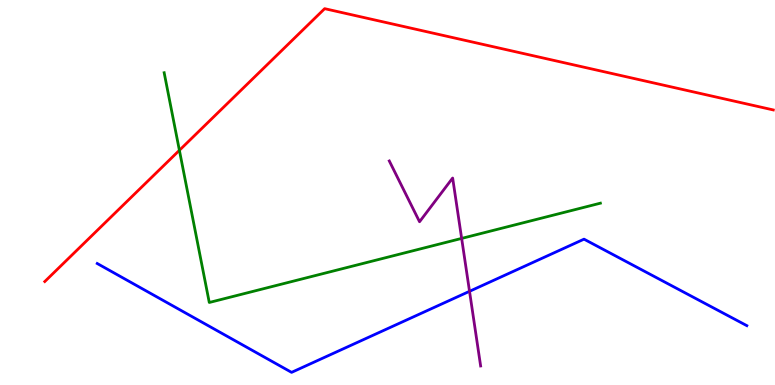[{'lines': ['blue', 'red'], 'intersections': []}, {'lines': ['green', 'red'], 'intersections': [{'x': 2.31, 'y': 6.1}]}, {'lines': ['purple', 'red'], 'intersections': []}, {'lines': ['blue', 'green'], 'intersections': []}, {'lines': ['blue', 'purple'], 'intersections': [{'x': 6.06, 'y': 2.43}]}, {'lines': ['green', 'purple'], 'intersections': [{'x': 5.96, 'y': 3.81}]}]